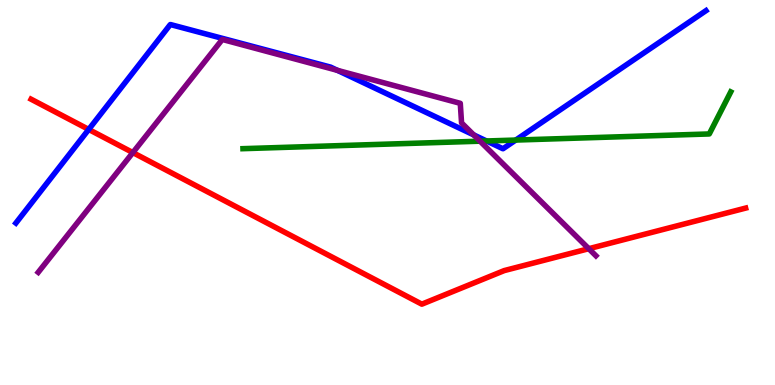[{'lines': ['blue', 'red'], 'intersections': [{'x': 1.14, 'y': 6.64}]}, {'lines': ['green', 'red'], 'intersections': []}, {'lines': ['purple', 'red'], 'intersections': [{'x': 1.71, 'y': 6.04}, {'x': 7.6, 'y': 3.54}]}, {'lines': ['blue', 'green'], 'intersections': [{'x': 6.28, 'y': 6.34}, {'x': 6.65, 'y': 6.36}]}, {'lines': ['blue', 'purple'], 'intersections': [{'x': 4.35, 'y': 8.17}, {'x': 6.11, 'y': 6.5}]}, {'lines': ['green', 'purple'], 'intersections': [{'x': 6.19, 'y': 6.33}]}]